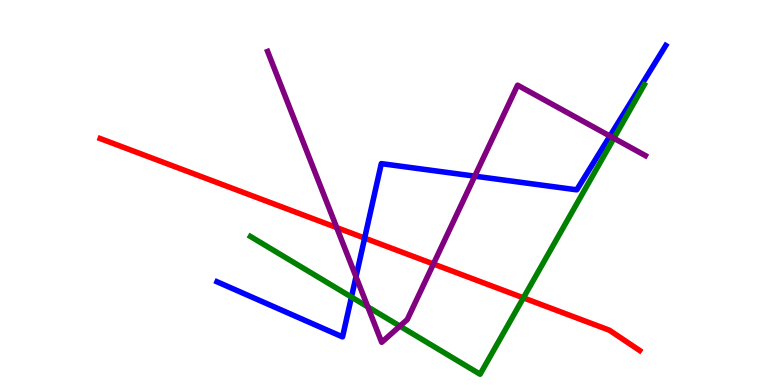[{'lines': ['blue', 'red'], 'intersections': [{'x': 4.71, 'y': 3.82}]}, {'lines': ['green', 'red'], 'intersections': [{'x': 6.75, 'y': 2.26}]}, {'lines': ['purple', 'red'], 'intersections': [{'x': 4.34, 'y': 4.09}, {'x': 5.59, 'y': 3.14}]}, {'lines': ['blue', 'green'], 'intersections': [{'x': 4.53, 'y': 2.28}]}, {'lines': ['blue', 'purple'], 'intersections': [{'x': 4.59, 'y': 2.81}, {'x': 6.13, 'y': 5.42}, {'x': 7.87, 'y': 6.47}]}, {'lines': ['green', 'purple'], 'intersections': [{'x': 4.75, 'y': 2.03}, {'x': 5.16, 'y': 1.53}, {'x': 7.92, 'y': 6.41}]}]